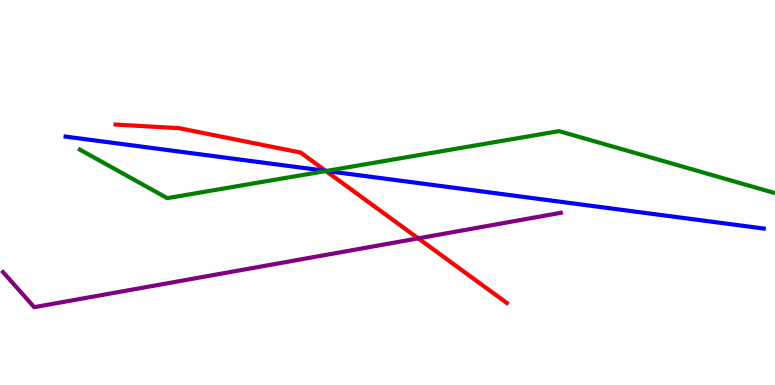[{'lines': ['blue', 'red'], 'intersections': [{'x': 4.2, 'y': 5.56}]}, {'lines': ['green', 'red'], 'intersections': [{'x': 4.2, 'y': 5.56}]}, {'lines': ['purple', 'red'], 'intersections': [{'x': 5.4, 'y': 3.81}]}, {'lines': ['blue', 'green'], 'intersections': [{'x': 4.21, 'y': 5.56}]}, {'lines': ['blue', 'purple'], 'intersections': []}, {'lines': ['green', 'purple'], 'intersections': []}]